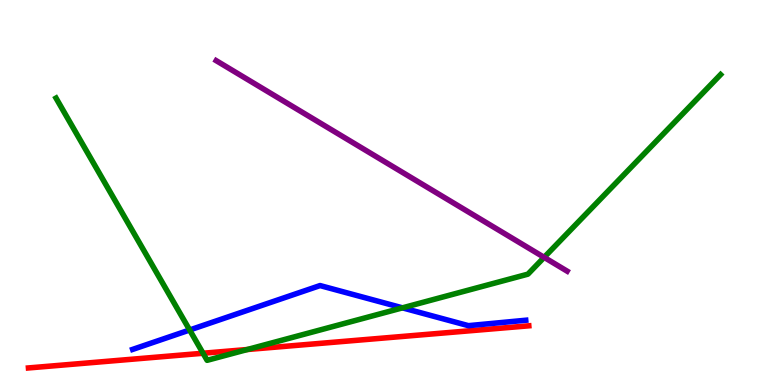[{'lines': ['blue', 'red'], 'intersections': []}, {'lines': ['green', 'red'], 'intersections': [{'x': 2.62, 'y': 0.825}, {'x': 3.19, 'y': 0.922}]}, {'lines': ['purple', 'red'], 'intersections': []}, {'lines': ['blue', 'green'], 'intersections': [{'x': 2.45, 'y': 1.43}, {'x': 5.19, 'y': 2.0}]}, {'lines': ['blue', 'purple'], 'intersections': []}, {'lines': ['green', 'purple'], 'intersections': [{'x': 7.02, 'y': 3.32}]}]